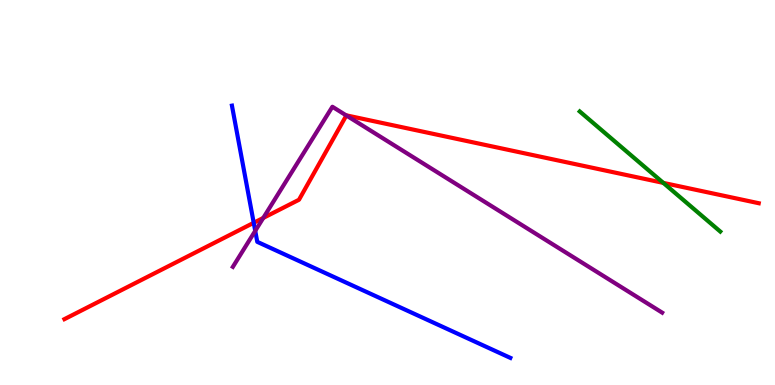[{'lines': ['blue', 'red'], 'intersections': [{'x': 3.27, 'y': 4.21}]}, {'lines': ['green', 'red'], 'intersections': [{'x': 8.56, 'y': 5.25}]}, {'lines': ['purple', 'red'], 'intersections': [{'x': 3.4, 'y': 4.34}, {'x': 4.47, 'y': 7.0}]}, {'lines': ['blue', 'green'], 'intersections': []}, {'lines': ['blue', 'purple'], 'intersections': [{'x': 3.29, 'y': 4.0}]}, {'lines': ['green', 'purple'], 'intersections': []}]